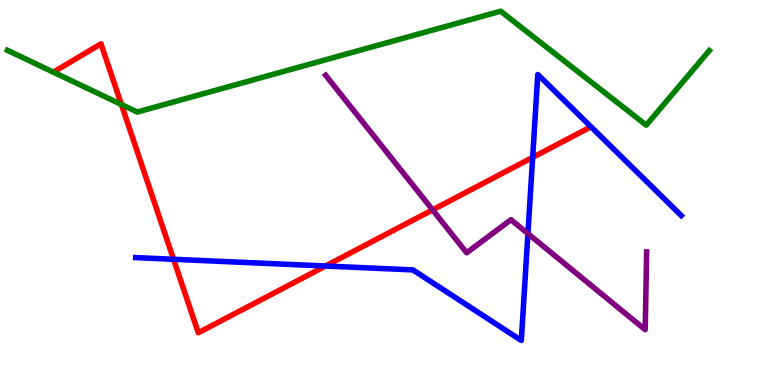[{'lines': ['blue', 'red'], 'intersections': [{'x': 2.24, 'y': 3.27}, {'x': 4.2, 'y': 3.09}, {'x': 6.87, 'y': 5.91}]}, {'lines': ['green', 'red'], 'intersections': [{'x': 1.57, 'y': 7.29}]}, {'lines': ['purple', 'red'], 'intersections': [{'x': 5.58, 'y': 4.55}]}, {'lines': ['blue', 'green'], 'intersections': []}, {'lines': ['blue', 'purple'], 'intersections': [{'x': 6.81, 'y': 3.93}]}, {'lines': ['green', 'purple'], 'intersections': []}]